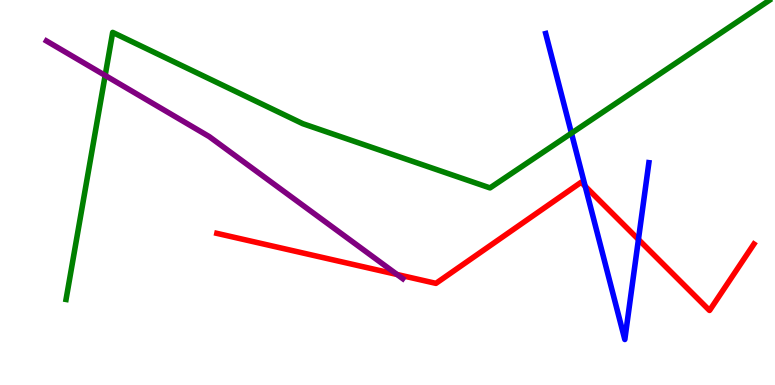[{'lines': ['blue', 'red'], 'intersections': [{'x': 7.55, 'y': 5.16}, {'x': 8.24, 'y': 3.78}]}, {'lines': ['green', 'red'], 'intersections': []}, {'lines': ['purple', 'red'], 'intersections': [{'x': 5.12, 'y': 2.87}]}, {'lines': ['blue', 'green'], 'intersections': [{'x': 7.37, 'y': 6.54}]}, {'lines': ['blue', 'purple'], 'intersections': []}, {'lines': ['green', 'purple'], 'intersections': [{'x': 1.36, 'y': 8.04}]}]